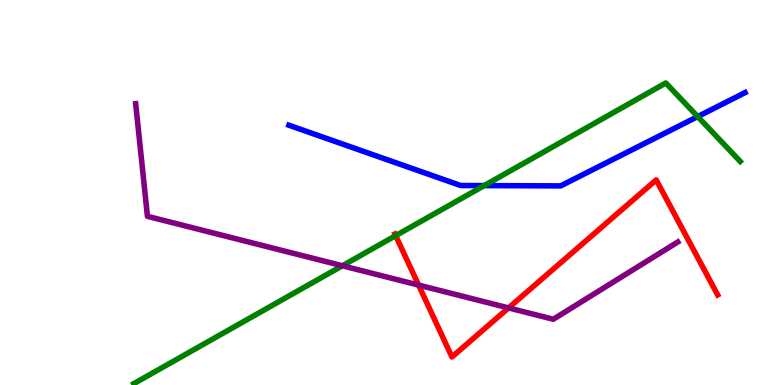[{'lines': ['blue', 'red'], 'intersections': []}, {'lines': ['green', 'red'], 'intersections': [{'x': 5.11, 'y': 3.88}]}, {'lines': ['purple', 'red'], 'intersections': [{'x': 5.4, 'y': 2.59}, {'x': 6.56, 'y': 2.0}]}, {'lines': ['blue', 'green'], 'intersections': [{'x': 6.25, 'y': 5.18}, {'x': 9.0, 'y': 6.97}]}, {'lines': ['blue', 'purple'], 'intersections': []}, {'lines': ['green', 'purple'], 'intersections': [{'x': 4.42, 'y': 3.1}]}]